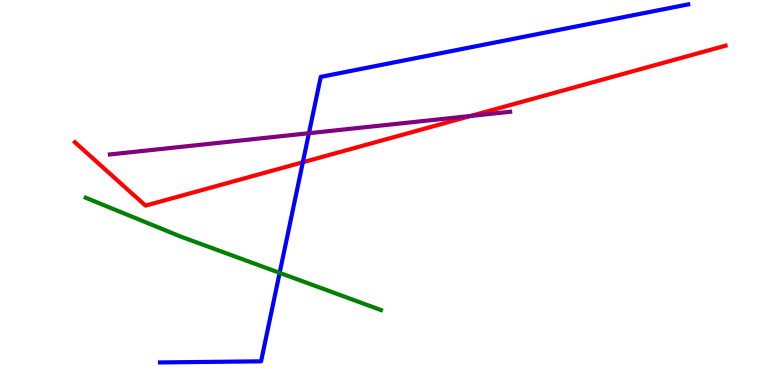[{'lines': ['blue', 'red'], 'intersections': [{'x': 3.91, 'y': 5.79}]}, {'lines': ['green', 'red'], 'intersections': []}, {'lines': ['purple', 'red'], 'intersections': [{'x': 6.07, 'y': 6.99}]}, {'lines': ['blue', 'green'], 'intersections': [{'x': 3.61, 'y': 2.91}]}, {'lines': ['blue', 'purple'], 'intersections': [{'x': 3.99, 'y': 6.54}]}, {'lines': ['green', 'purple'], 'intersections': []}]